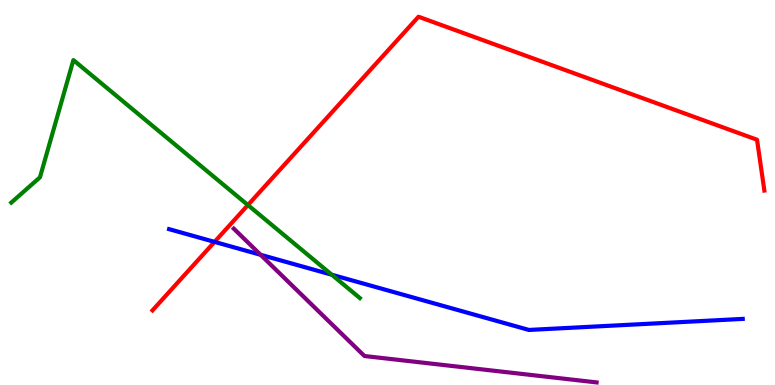[{'lines': ['blue', 'red'], 'intersections': [{'x': 2.77, 'y': 3.72}]}, {'lines': ['green', 'red'], 'intersections': [{'x': 3.2, 'y': 4.67}]}, {'lines': ['purple', 'red'], 'intersections': []}, {'lines': ['blue', 'green'], 'intersections': [{'x': 4.28, 'y': 2.86}]}, {'lines': ['blue', 'purple'], 'intersections': [{'x': 3.36, 'y': 3.38}]}, {'lines': ['green', 'purple'], 'intersections': []}]